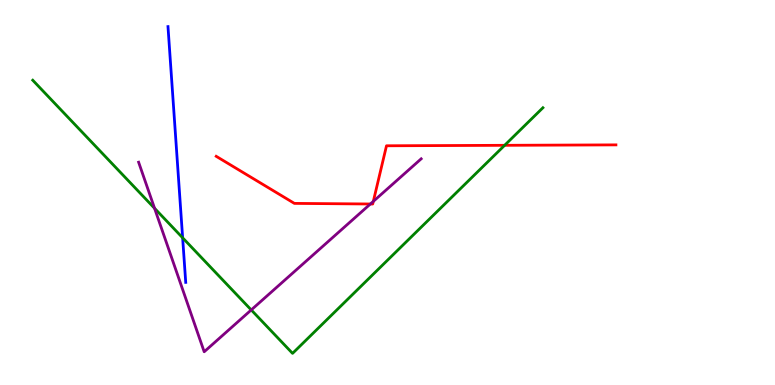[{'lines': ['blue', 'red'], 'intersections': []}, {'lines': ['green', 'red'], 'intersections': [{'x': 6.51, 'y': 6.23}]}, {'lines': ['purple', 'red'], 'intersections': [{'x': 4.78, 'y': 4.7}, {'x': 4.82, 'y': 4.77}]}, {'lines': ['blue', 'green'], 'intersections': [{'x': 2.36, 'y': 3.82}]}, {'lines': ['blue', 'purple'], 'intersections': []}, {'lines': ['green', 'purple'], 'intersections': [{'x': 1.99, 'y': 4.59}, {'x': 3.24, 'y': 1.95}]}]